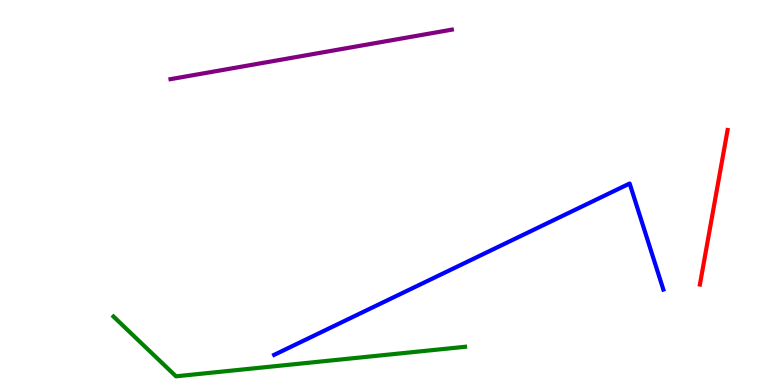[{'lines': ['blue', 'red'], 'intersections': []}, {'lines': ['green', 'red'], 'intersections': []}, {'lines': ['purple', 'red'], 'intersections': []}, {'lines': ['blue', 'green'], 'intersections': []}, {'lines': ['blue', 'purple'], 'intersections': []}, {'lines': ['green', 'purple'], 'intersections': []}]